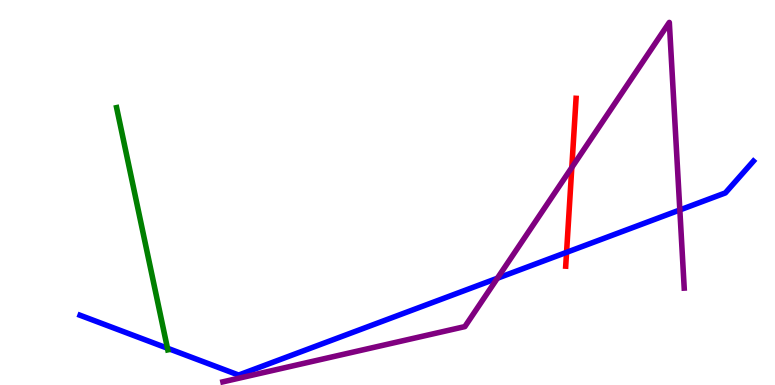[{'lines': ['blue', 'red'], 'intersections': [{'x': 7.31, 'y': 3.45}]}, {'lines': ['green', 'red'], 'intersections': []}, {'lines': ['purple', 'red'], 'intersections': [{'x': 7.38, 'y': 5.65}]}, {'lines': ['blue', 'green'], 'intersections': [{'x': 2.16, 'y': 0.955}]}, {'lines': ['blue', 'purple'], 'intersections': [{'x': 6.42, 'y': 2.77}, {'x': 8.77, 'y': 4.55}]}, {'lines': ['green', 'purple'], 'intersections': []}]